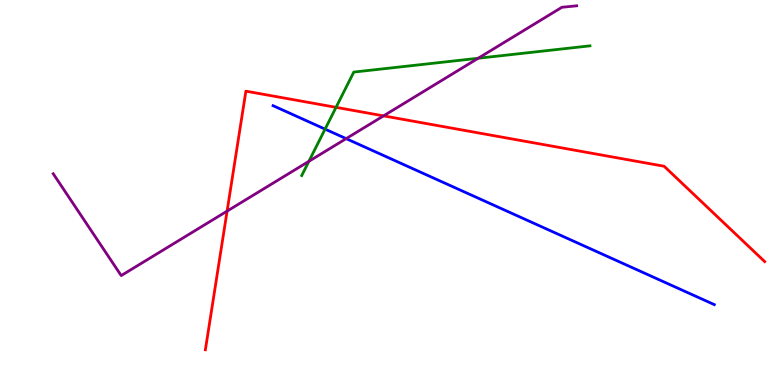[{'lines': ['blue', 'red'], 'intersections': []}, {'lines': ['green', 'red'], 'intersections': [{'x': 4.34, 'y': 7.21}]}, {'lines': ['purple', 'red'], 'intersections': [{'x': 2.93, 'y': 4.52}, {'x': 4.95, 'y': 6.99}]}, {'lines': ['blue', 'green'], 'intersections': [{'x': 4.19, 'y': 6.65}]}, {'lines': ['blue', 'purple'], 'intersections': [{'x': 4.47, 'y': 6.4}]}, {'lines': ['green', 'purple'], 'intersections': [{'x': 3.99, 'y': 5.81}, {'x': 6.17, 'y': 8.49}]}]